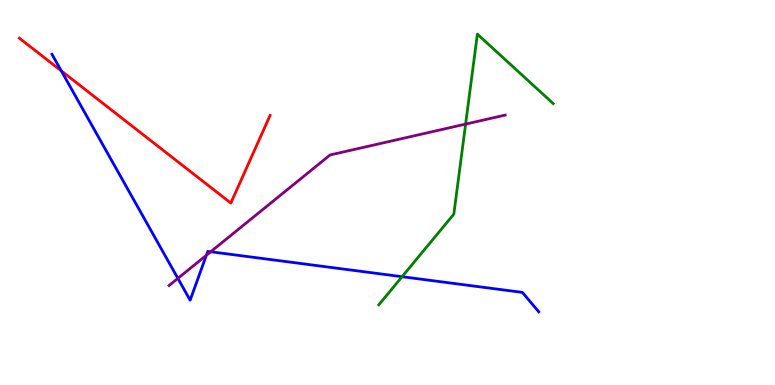[{'lines': ['blue', 'red'], 'intersections': [{'x': 0.791, 'y': 8.16}]}, {'lines': ['green', 'red'], 'intersections': []}, {'lines': ['purple', 'red'], 'intersections': []}, {'lines': ['blue', 'green'], 'intersections': [{'x': 5.19, 'y': 2.81}]}, {'lines': ['blue', 'purple'], 'intersections': [{'x': 2.3, 'y': 2.77}, {'x': 2.66, 'y': 3.37}, {'x': 2.72, 'y': 3.46}]}, {'lines': ['green', 'purple'], 'intersections': [{'x': 6.01, 'y': 6.78}]}]